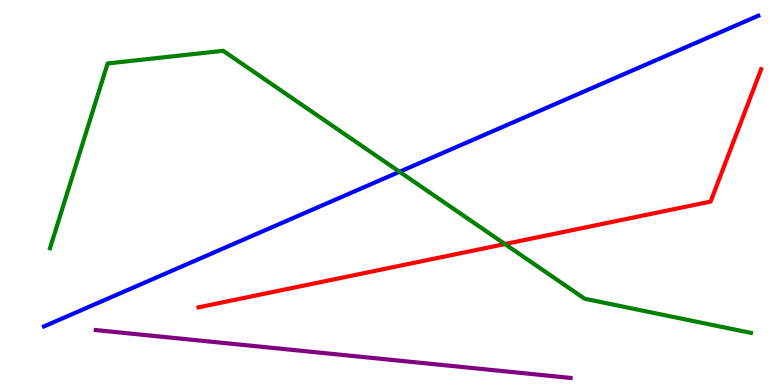[{'lines': ['blue', 'red'], 'intersections': []}, {'lines': ['green', 'red'], 'intersections': [{'x': 6.52, 'y': 3.66}]}, {'lines': ['purple', 'red'], 'intersections': []}, {'lines': ['blue', 'green'], 'intersections': [{'x': 5.16, 'y': 5.54}]}, {'lines': ['blue', 'purple'], 'intersections': []}, {'lines': ['green', 'purple'], 'intersections': []}]